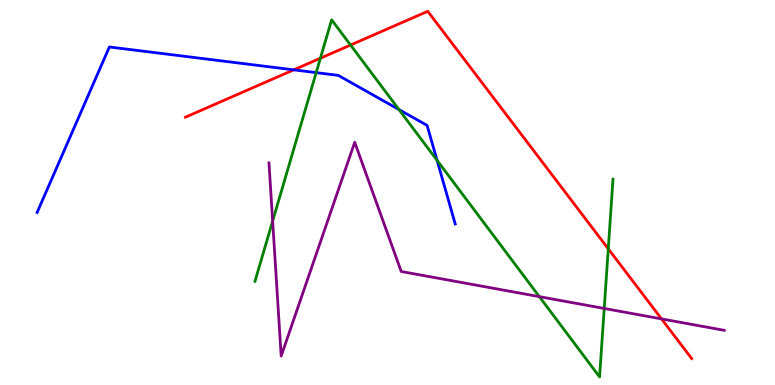[{'lines': ['blue', 'red'], 'intersections': [{'x': 3.79, 'y': 8.19}]}, {'lines': ['green', 'red'], 'intersections': [{'x': 4.13, 'y': 8.49}, {'x': 4.52, 'y': 8.83}, {'x': 7.85, 'y': 3.54}]}, {'lines': ['purple', 'red'], 'intersections': [{'x': 8.54, 'y': 1.72}]}, {'lines': ['blue', 'green'], 'intersections': [{'x': 4.08, 'y': 8.11}, {'x': 5.15, 'y': 7.15}, {'x': 5.64, 'y': 5.83}]}, {'lines': ['blue', 'purple'], 'intersections': []}, {'lines': ['green', 'purple'], 'intersections': [{'x': 3.52, 'y': 4.26}, {'x': 6.96, 'y': 2.29}, {'x': 7.8, 'y': 1.99}]}]